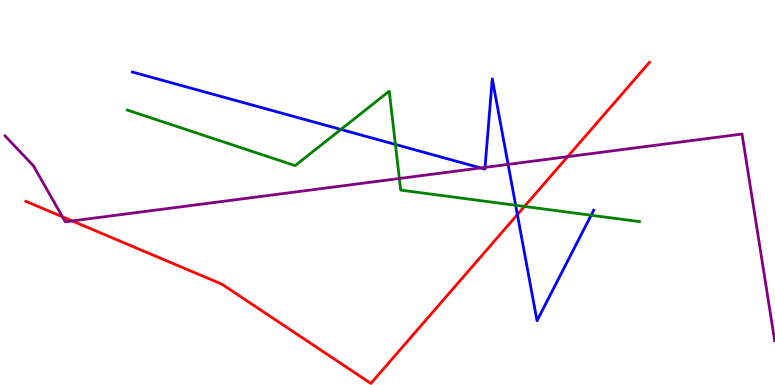[{'lines': ['blue', 'red'], 'intersections': [{'x': 6.68, 'y': 4.43}]}, {'lines': ['green', 'red'], 'intersections': [{'x': 6.77, 'y': 4.64}]}, {'lines': ['purple', 'red'], 'intersections': [{'x': 0.806, 'y': 4.37}, {'x': 0.932, 'y': 4.26}, {'x': 7.32, 'y': 5.93}]}, {'lines': ['blue', 'green'], 'intersections': [{'x': 4.4, 'y': 6.64}, {'x': 5.1, 'y': 6.25}, {'x': 6.65, 'y': 4.67}, {'x': 7.63, 'y': 4.41}]}, {'lines': ['blue', 'purple'], 'intersections': [{'x': 6.2, 'y': 5.64}, {'x': 6.26, 'y': 5.65}, {'x': 6.56, 'y': 5.73}]}, {'lines': ['green', 'purple'], 'intersections': [{'x': 5.15, 'y': 5.36}]}]